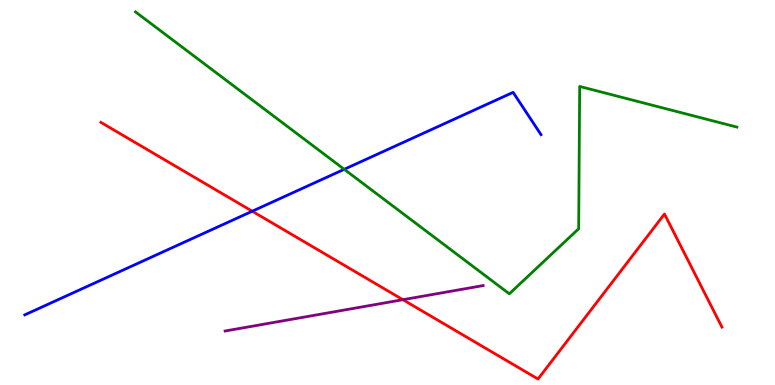[{'lines': ['blue', 'red'], 'intersections': [{'x': 3.25, 'y': 4.51}]}, {'lines': ['green', 'red'], 'intersections': []}, {'lines': ['purple', 'red'], 'intersections': [{'x': 5.2, 'y': 2.22}]}, {'lines': ['blue', 'green'], 'intersections': [{'x': 4.44, 'y': 5.6}]}, {'lines': ['blue', 'purple'], 'intersections': []}, {'lines': ['green', 'purple'], 'intersections': []}]